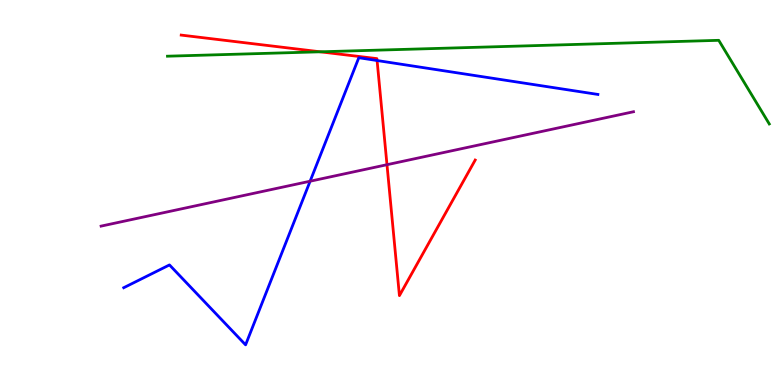[{'lines': ['blue', 'red'], 'intersections': [{'x': 4.87, 'y': 8.43}]}, {'lines': ['green', 'red'], 'intersections': [{'x': 4.13, 'y': 8.65}]}, {'lines': ['purple', 'red'], 'intersections': [{'x': 4.99, 'y': 5.72}]}, {'lines': ['blue', 'green'], 'intersections': []}, {'lines': ['blue', 'purple'], 'intersections': [{'x': 4.0, 'y': 5.29}]}, {'lines': ['green', 'purple'], 'intersections': []}]